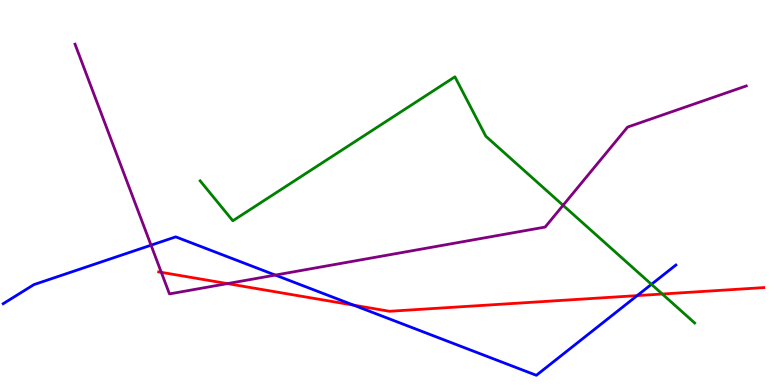[{'lines': ['blue', 'red'], 'intersections': [{'x': 4.56, 'y': 2.07}, {'x': 8.22, 'y': 2.32}]}, {'lines': ['green', 'red'], 'intersections': [{'x': 8.55, 'y': 2.36}]}, {'lines': ['purple', 'red'], 'intersections': [{'x': 2.08, 'y': 2.93}, {'x': 2.93, 'y': 2.63}]}, {'lines': ['blue', 'green'], 'intersections': [{'x': 8.41, 'y': 2.61}]}, {'lines': ['blue', 'purple'], 'intersections': [{'x': 1.95, 'y': 3.63}, {'x': 3.55, 'y': 2.86}]}, {'lines': ['green', 'purple'], 'intersections': [{'x': 7.27, 'y': 4.67}]}]